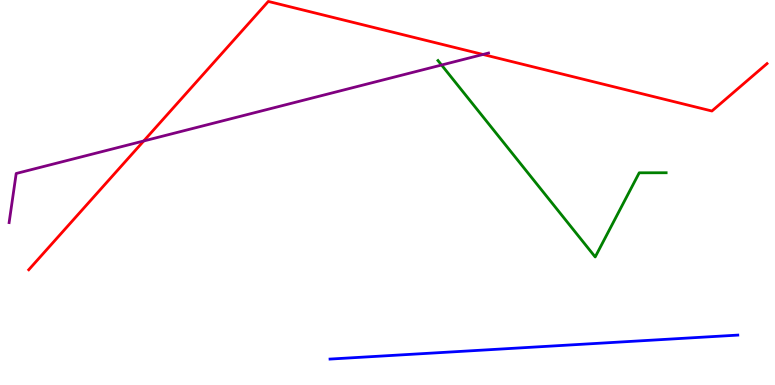[{'lines': ['blue', 'red'], 'intersections': []}, {'lines': ['green', 'red'], 'intersections': []}, {'lines': ['purple', 'red'], 'intersections': [{'x': 1.85, 'y': 6.34}, {'x': 6.23, 'y': 8.59}]}, {'lines': ['blue', 'green'], 'intersections': []}, {'lines': ['blue', 'purple'], 'intersections': []}, {'lines': ['green', 'purple'], 'intersections': [{'x': 5.7, 'y': 8.31}]}]